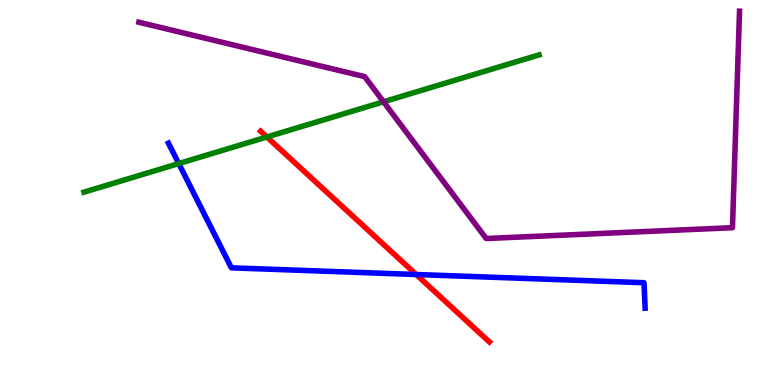[{'lines': ['blue', 'red'], 'intersections': [{'x': 5.37, 'y': 2.87}]}, {'lines': ['green', 'red'], 'intersections': [{'x': 3.44, 'y': 6.44}]}, {'lines': ['purple', 'red'], 'intersections': []}, {'lines': ['blue', 'green'], 'intersections': [{'x': 2.31, 'y': 5.75}]}, {'lines': ['blue', 'purple'], 'intersections': []}, {'lines': ['green', 'purple'], 'intersections': [{'x': 4.95, 'y': 7.36}]}]